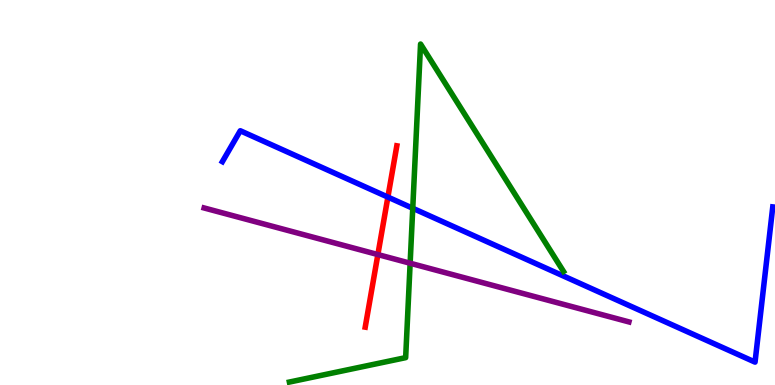[{'lines': ['blue', 'red'], 'intersections': [{'x': 5.0, 'y': 4.88}]}, {'lines': ['green', 'red'], 'intersections': []}, {'lines': ['purple', 'red'], 'intersections': [{'x': 4.88, 'y': 3.39}]}, {'lines': ['blue', 'green'], 'intersections': [{'x': 5.33, 'y': 4.59}]}, {'lines': ['blue', 'purple'], 'intersections': []}, {'lines': ['green', 'purple'], 'intersections': [{'x': 5.29, 'y': 3.16}]}]